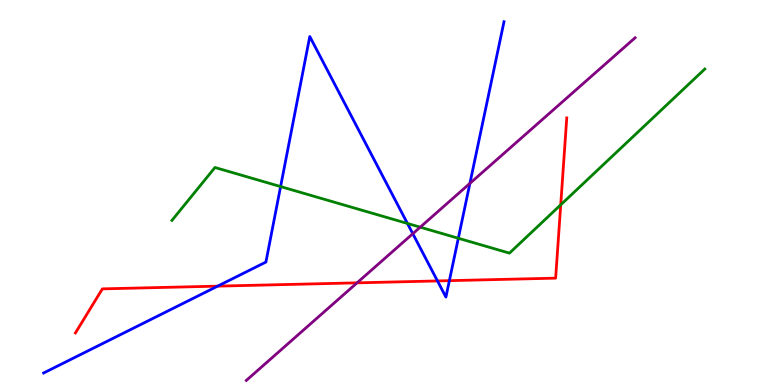[{'lines': ['blue', 'red'], 'intersections': [{'x': 2.81, 'y': 2.57}, {'x': 5.64, 'y': 2.7}, {'x': 5.8, 'y': 2.71}]}, {'lines': ['green', 'red'], 'intersections': [{'x': 7.24, 'y': 4.68}]}, {'lines': ['purple', 'red'], 'intersections': [{'x': 4.61, 'y': 2.65}]}, {'lines': ['blue', 'green'], 'intersections': [{'x': 3.62, 'y': 5.15}, {'x': 5.26, 'y': 4.2}, {'x': 5.91, 'y': 3.81}]}, {'lines': ['blue', 'purple'], 'intersections': [{'x': 5.33, 'y': 3.93}, {'x': 6.06, 'y': 5.24}]}, {'lines': ['green', 'purple'], 'intersections': [{'x': 5.42, 'y': 4.1}]}]